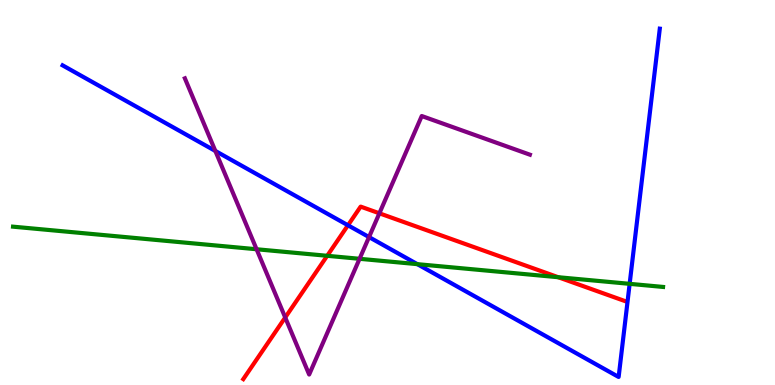[{'lines': ['blue', 'red'], 'intersections': [{'x': 4.49, 'y': 4.15}]}, {'lines': ['green', 'red'], 'intersections': [{'x': 4.22, 'y': 3.36}, {'x': 7.2, 'y': 2.8}]}, {'lines': ['purple', 'red'], 'intersections': [{'x': 3.68, 'y': 1.75}, {'x': 4.9, 'y': 4.46}]}, {'lines': ['blue', 'green'], 'intersections': [{'x': 5.39, 'y': 3.14}, {'x': 8.12, 'y': 2.63}]}, {'lines': ['blue', 'purple'], 'intersections': [{'x': 2.78, 'y': 6.08}, {'x': 4.76, 'y': 3.84}]}, {'lines': ['green', 'purple'], 'intersections': [{'x': 3.31, 'y': 3.53}, {'x': 4.64, 'y': 3.28}]}]